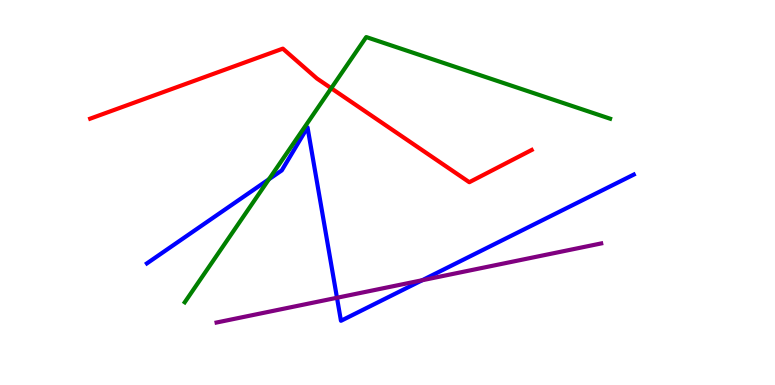[{'lines': ['blue', 'red'], 'intersections': []}, {'lines': ['green', 'red'], 'intersections': [{'x': 4.27, 'y': 7.71}]}, {'lines': ['purple', 'red'], 'intersections': []}, {'lines': ['blue', 'green'], 'intersections': [{'x': 3.47, 'y': 5.34}]}, {'lines': ['blue', 'purple'], 'intersections': [{'x': 4.35, 'y': 2.27}, {'x': 5.45, 'y': 2.72}]}, {'lines': ['green', 'purple'], 'intersections': []}]